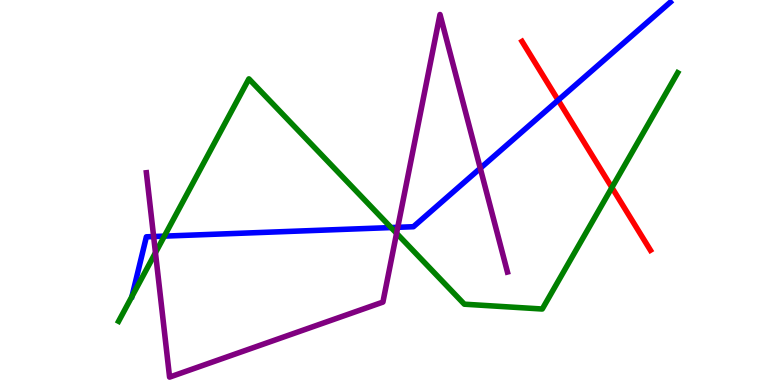[{'lines': ['blue', 'red'], 'intersections': [{'x': 7.2, 'y': 7.4}]}, {'lines': ['green', 'red'], 'intersections': [{'x': 7.9, 'y': 5.13}]}, {'lines': ['purple', 'red'], 'intersections': []}, {'lines': ['blue', 'green'], 'intersections': [{'x': 2.12, 'y': 3.87}, {'x': 5.05, 'y': 4.09}]}, {'lines': ['blue', 'purple'], 'intersections': [{'x': 1.98, 'y': 3.86}, {'x': 5.13, 'y': 4.1}, {'x': 6.2, 'y': 5.63}]}, {'lines': ['green', 'purple'], 'intersections': [{'x': 2.01, 'y': 3.44}, {'x': 5.12, 'y': 3.94}]}]